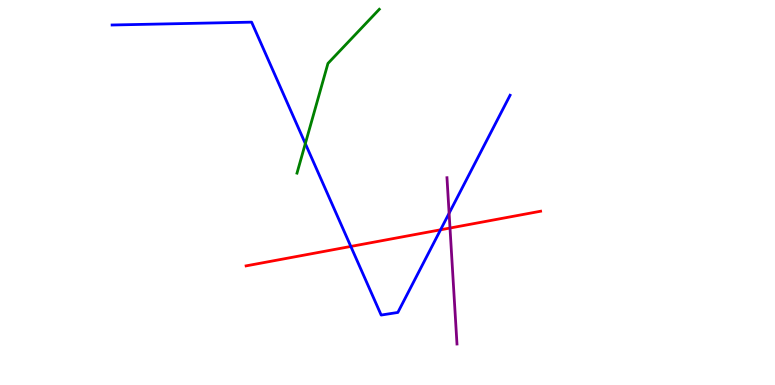[{'lines': ['blue', 'red'], 'intersections': [{'x': 4.53, 'y': 3.6}, {'x': 5.68, 'y': 4.03}]}, {'lines': ['green', 'red'], 'intersections': []}, {'lines': ['purple', 'red'], 'intersections': [{'x': 5.81, 'y': 4.08}]}, {'lines': ['blue', 'green'], 'intersections': [{'x': 3.94, 'y': 6.27}]}, {'lines': ['blue', 'purple'], 'intersections': [{'x': 5.79, 'y': 4.46}]}, {'lines': ['green', 'purple'], 'intersections': []}]